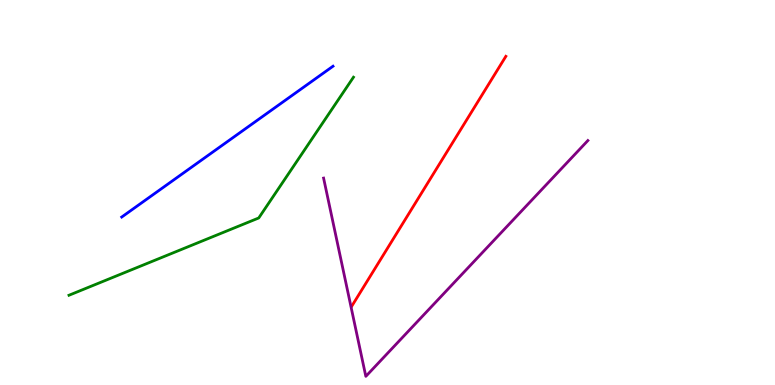[{'lines': ['blue', 'red'], 'intersections': []}, {'lines': ['green', 'red'], 'intersections': []}, {'lines': ['purple', 'red'], 'intersections': []}, {'lines': ['blue', 'green'], 'intersections': []}, {'lines': ['blue', 'purple'], 'intersections': []}, {'lines': ['green', 'purple'], 'intersections': []}]